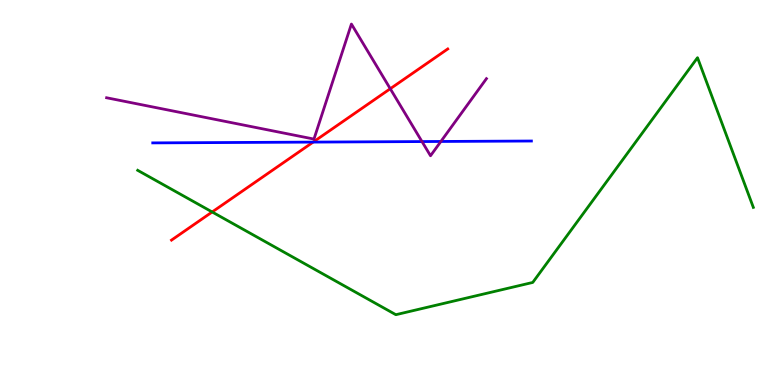[{'lines': ['blue', 'red'], 'intersections': [{'x': 4.04, 'y': 6.31}]}, {'lines': ['green', 'red'], 'intersections': [{'x': 2.74, 'y': 4.49}]}, {'lines': ['purple', 'red'], 'intersections': [{'x': 5.04, 'y': 7.7}]}, {'lines': ['blue', 'green'], 'intersections': []}, {'lines': ['blue', 'purple'], 'intersections': [{'x': 5.45, 'y': 6.32}, {'x': 5.69, 'y': 6.33}]}, {'lines': ['green', 'purple'], 'intersections': []}]